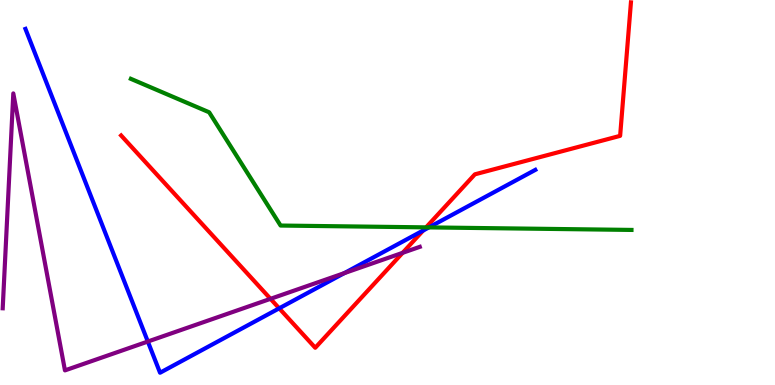[{'lines': ['blue', 'red'], 'intersections': [{'x': 3.6, 'y': 1.99}, {'x': 5.46, 'y': 4.01}]}, {'lines': ['green', 'red'], 'intersections': [{'x': 5.5, 'y': 4.09}]}, {'lines': ['purple', 'red'], 'intersections': [{'x': 3.49, 'y': 2.24}, {'x': 5.2, 'y': 3.43}]}, {'lines': ['blue', 'green'], 'intersections': [{'x': 5.53, 'y': 4.09}]}, {'lines': ['blue', 'purple'], 'intersections': [{'x': 1.91, 'y': 1.13}, {'x': 4.44, 'y': 2.91}]}, {'lines': ['green', 'purple'], 'intersections': []}]